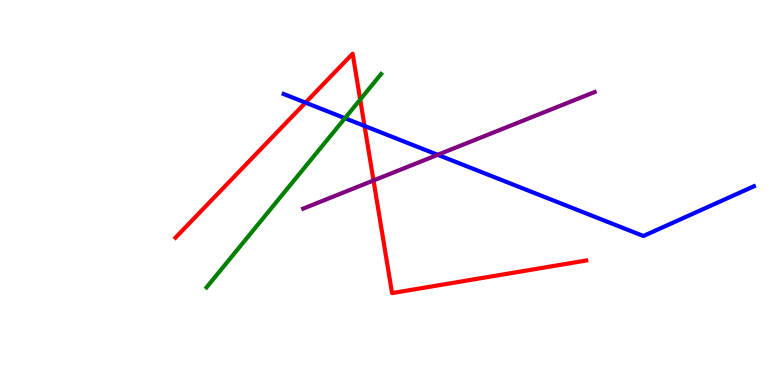[{'lines': ['blue', 'red'], 'intersections': [{'x': 3.94, 'y': 7.33}, {'x': 4.7, 'y': 6.73}]}, {'lines': ['green', 'red'], 'intersections': [{'x': 4.65, 'y': 7.41}]}, {'lines': ['purple', 'red'], 'intersections': [{'x': 4.82, 'y': 5.31}]}, {'lines': ['blue', 'green'], 'intersections': [{'x': 4.45, 'y': 6.93}]}, {'lines': ['blue', 'purple'], 'intersections': [{'x': 5.65, 'y': 5.98}]}, {'lines': ['green', 'purple'], 'intersections': []}]